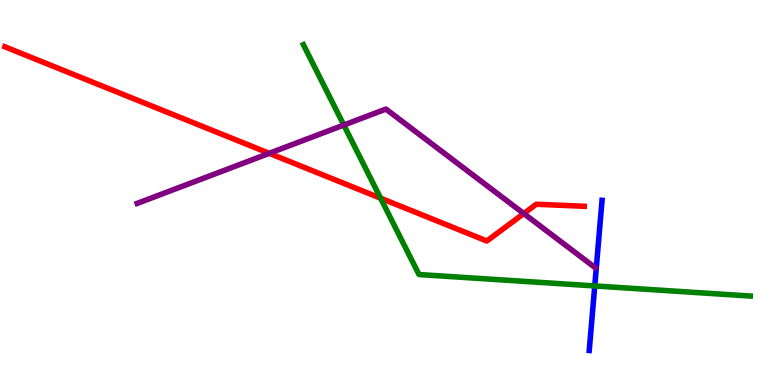[{'lines': ['blue', 'red'], 'intersections': []}, {'lines': ['green', 'red'], 'intersections': [{'x': 4.91, 'y': 4.85}]}, {'lines': ['purple', 'red'], 'intersections': [{'x': 3.47, 'y': 6.02}, {'x': 6.76, 'y': 4.45}]}, {'lines': ['blue', 'green'], 'intersections': [{'x': 7.67, 'y': 2.57}]}, {'lines': ['blue', 'purple'], 'intersections': []}, {'lines': ['green', 'purple'], 'intersections': [{'x': 4.44, 'y': 6.75}]}]